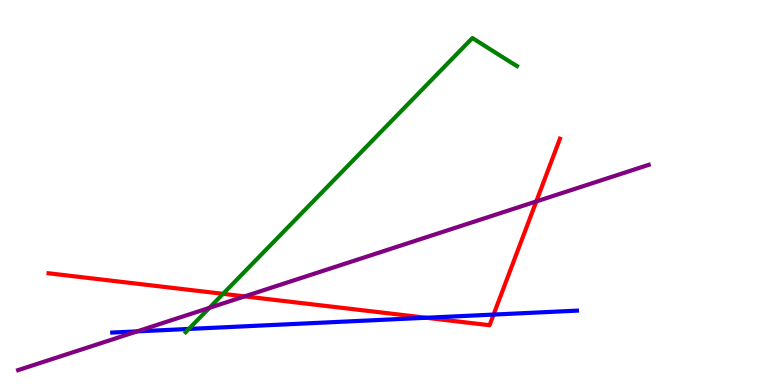[{'lines': ['blue', 'red'], 'intersections': [{'x': 5.5, 'y': 1.75}, {'x': 6.37, 'y': 1.83}]}, {'lines': ['green', 'red'], 'intersections': [{'x': 2.88, 'y': 2.37}]}, {'lines': ['purple', 'red'], 'intersections': [{'x': 3.16, 'y': 2.3}, {'x': 6.92, 'y': 4.77}]}, {'lines': ['blue', 'green'], 'intersections': [{'x': 2.44, 'y': 1.46}]}, {'lines': ['blue', 'purple'], 'intersections': [{'x': 1.77, 'y': 1.39}]}, {'lines': ['green', 'purple'], 'intersections': [{'x': 2.7, 'y': 2.0}]}]